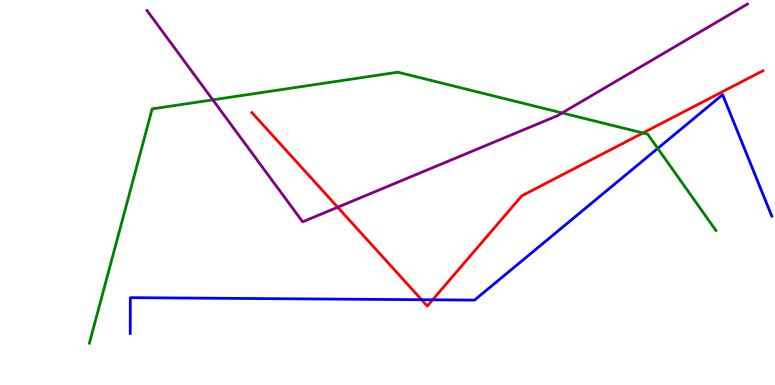[{'lines': ['blue', 'red'], 'intersections': [{'x': 5.44, 'y': 2.21}, {'x': 5.58, 'y': 2.21}]}, {'lines': ['green', 'red'], 'intersections': [{'x': 8.3, 'y': 6.55}]}, {'lines': ['purple', 'red'], 'intersections': [{'x': 4.36, 'y': 4.62}]}, {'lines': ['blue', 'green'], 'intersections': [{'x': 8.49, 'y': 6.15}]}, {'lines': ['blue', 'purple'], 'intersections': []}, {'lines': ['green', 'purple'], 'intersections': [{'x': 2.75, 'y': 7.41}, {'x': 7.25, 'y': 7.07}]}]